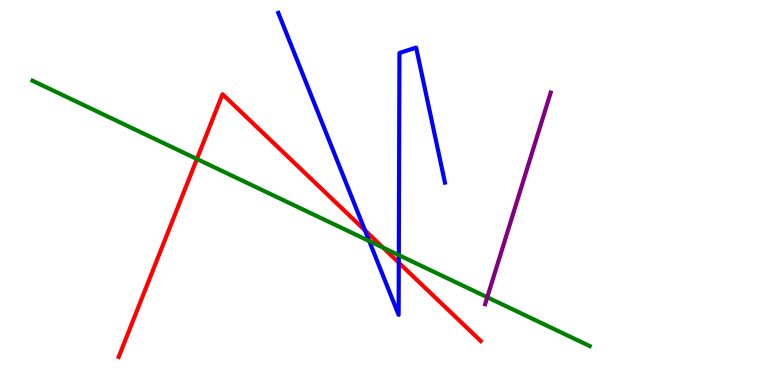[{'lines': ['blue', 'red'], 'intersections': [{'x': 4.71, 'y': 4.02}, {'x': 5.15, 'y': 3.18}]}, {'lines': ['green', 'red'], 'intersections': [{'x': 2.54, 'y': 5.87}, {'x': 4.94, 'y': 3.57}]}, {'lines': ['purple', 'red'], 'intersections': []}, {'lines': ['blue', 'green'], 'intersections': [{'x': 4.76, 'y': 3.74}, {'x': 5.15, 'y': 3.37}]}, {'lines': ['blue', 'purple'], 'intersections': []}, {'lines': ['green', 'purple'], 'intersections': [{'x': 6.29, 'y': 2.28}]}]